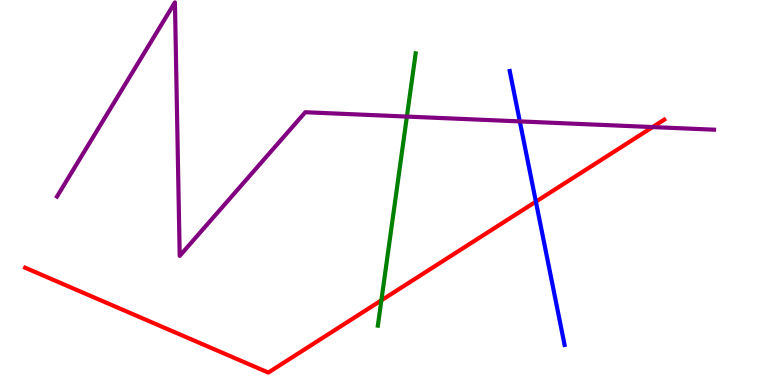[{'lines': ['blue', 'red'], 'intersections': [{'x': 6.91, 'y': 4.76}]}, {'lines': ['green', 'red'], 'intersections': [{'x': 4.92, 'y': 2.2}]}, {'lines': ['purple', 'red'], 'intersections': [{'x': 8.42, 'y': 6.7}]}, {'lines': ['blue', 'green'], 'intersections': []}, {'lines': ['blue', 'purple'], 'intersections': [{'x': 6.71, 'y': 6.85}]}, {'lines': ['green', 'purple'], 'intersections': [{'x': 5.25, 'y': 6.97}]}]